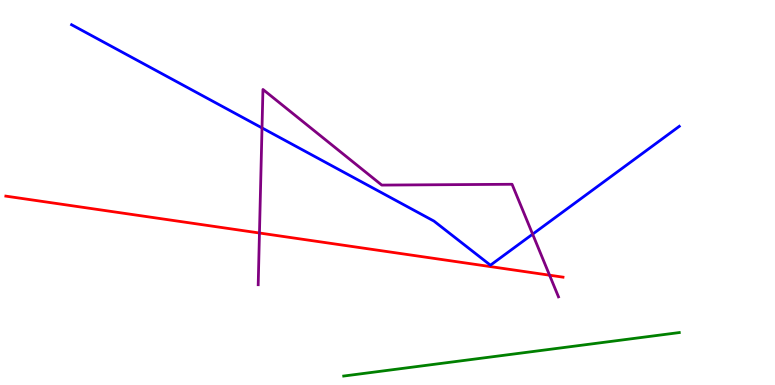[{'lines': ['blue', 'red'], 'intersections': []}, {'lines': ['green', 'red'], 'intersections': []}, {'lines': ['purple', 'red'], 'intersections': [{'x': 3.35, 'y': 3.95}, {'x': 7.09, 'y': 2.85}]}, {'lines': ['blue', 'green'], 'intersections': []}, {'lines': ['blue', 'purple'], 'intersections': [{'x': 3.38, 'y': 6.68}, {'x': 6.87, 'y': 3.92}]}, {'lines': ['green', 'purple'], 'intersections': []}]